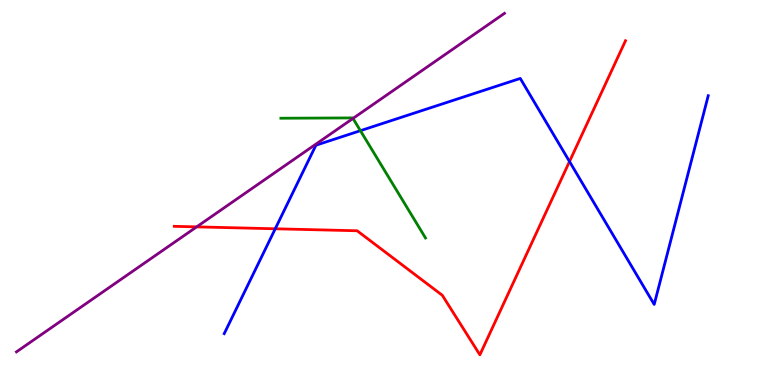[{'lines': ['blue', 'red'], 'intersections': [{'x': 3.55, 'y': 4.06}, {'x': 7.35, 'y': 5.8}]}, {'lines': ['green', 'red'], 'intersections': []}, {'lines': ['purple', 'red'], 'intersections': [{'x': 2.54, 'y': 4.11}]}, {'lines': ['blue', 'green'], 'intersections': [{'x': 4.65, 'y': 6.61}]}, {'lines': ['blue', 'purple'], 'intersections': []}, {'lines': ['green', 'purple'], 'intersections': [{'x': 4.55, 'y': 6.92}]}]